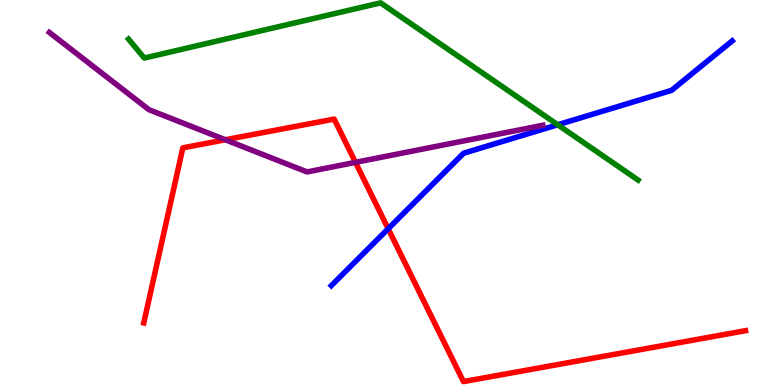[{'lines': ['blue', 'red'], 'intersections': [{'x': 5.01, 'y': 4.06}]}, {'lines': ['green', 'red'], 'intersections': []}, {'lines': ['purple', 'red'], 'intersections': [{'x': 2.91, 'y': 6.37}, {'x': 4.59, 'y': 5.78}]}, {'lines': ['blue', 'green'], 'intersections': [{'x': 7.2, 'y': 6.76}]}, {'lines': ['blue', 'purple'], 'intersections': []}, {'lines': ['green', 'purple'], 'intersections': []}]